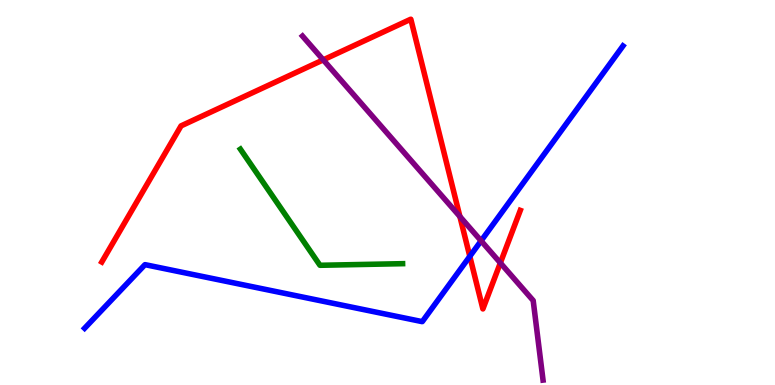[{'lines': ['blue', 'red'], 'intersections': [{'x': 6.06, 'y': 3.34}]}, {'lines': ['green', 'red'], 'intersections': []}, {'lines': ['purple', 'red'], 'intersections': [{'x': 4.17, 'y': 8.45}, {'x': 5.93, 'y': 4.38}, {'x': 6.46, 'y': 3.17}]}, {'lines': ['blue', 'green'], 'intersections': []}, {'lines': ['blue', 'purple'], 'intersections': [{'x': 6.21, 'y': 3.74}]}, {'lines': ['green', 'purple'], 'intersections': []}]